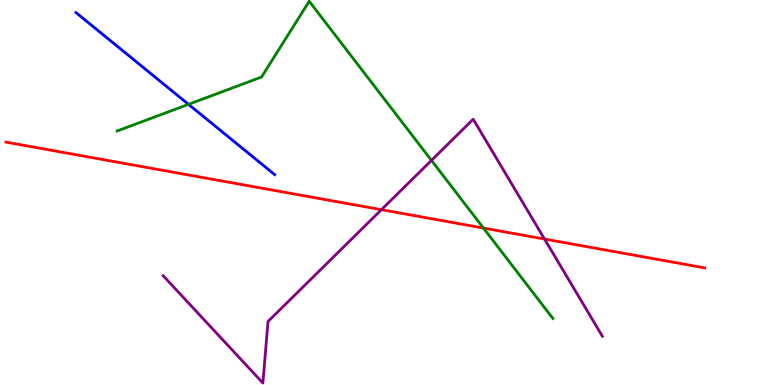[{'lines': ['blue', 'red'], 'intersections': []}, {'lines': ['green', 'red'], 'intersections': [{'x': 6.24, 'y': 4.08}]}, {'lines': ['purple', 'red'], 'intersections': [{'x': 4.92, 'y': 4.55}, {'x': 7.03, 'y': 3.79}]}, {'lines': ['blue', 'green'], 'intersections': [{'x': 2.43, 'y': 7.29}]}, {'lines': ['blue', 'purple'], 'intersections': []}, {'lines': ['green', 'purple'], 'intersections': [{'x': 5.57, 'y': 5.83}]}]